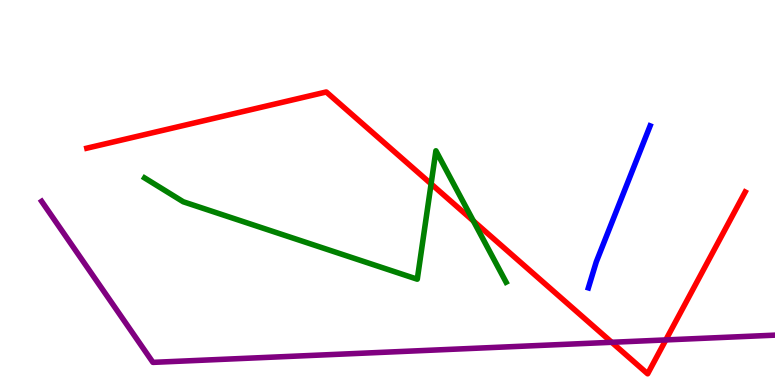[{'lines': ['blue', 'red'], 'intersections': []}, {'lines': ['green', 'red'], 'intersections': [{'x': 5.56, 'y': 5.22}, {'x': 6.11, 'y': 4.26}]}, {'lines': ['purple', 'red'], 'intersections': [{'x': 7.89, 'y': 1.11}, {'x': 8.59, 'y': 1.17}]}, {'lines': ['blue', 'green'], 'intersections': []}, {'lines': ['blue', 'purple'], 'intersections': []}, {'lines': ['green', 'purple'], 'intersections': []}]